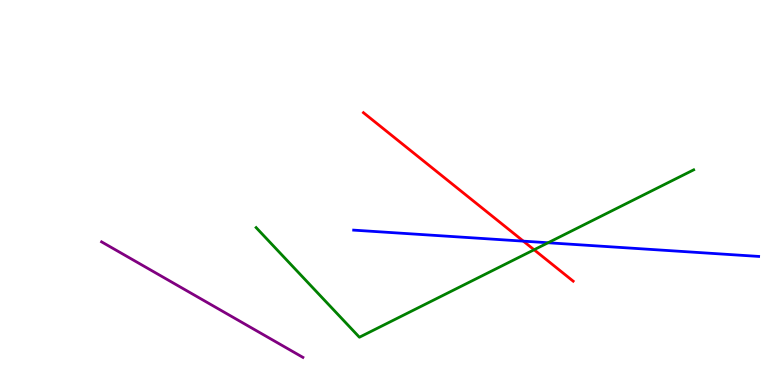[{'lines': ['blue', 'red'], 'intersections': [{'x': 6.75, 'y': 3.74}]}, {'lines': ['green', 'red'], 'intersections': [{'x': 6.89, 'y': 3.51}]}, {'lines': ['purple', 'red'], 'intersections': []}, {'lines': ['blue', 'green'], 'intersections': [{'x': 7.07, 'y': 3.69}]}, {'lines': ['blue', 'purple'], 'intersections': []}, {'lines': ['green', 'purple'], 'intersections': []}]